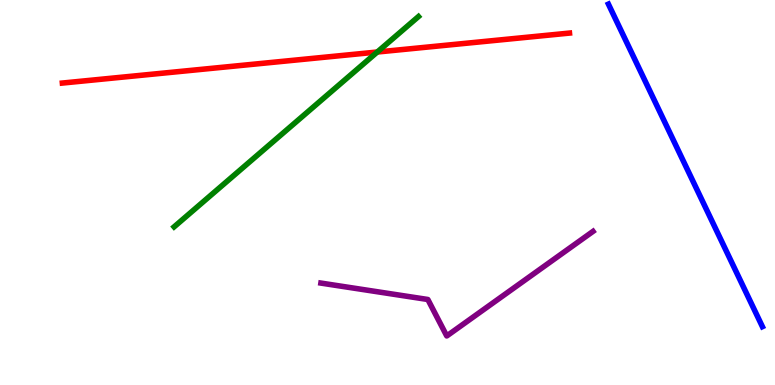[{'lines': ['blue', 'red'], 'intersections': []}, {'lines': ['green', 'red'], 'intersections': [{'x': 4.87, 'y': 8.65}]}, {'lines': ['purple', 'red'], 'intersections': []}, {'lines': ['blue', 'green'], 'intersections': []}, {'lines': ['blue', 'purple'], 'intersections': []}, {'lines': ['green', 'purple'], 'intersections': []}]